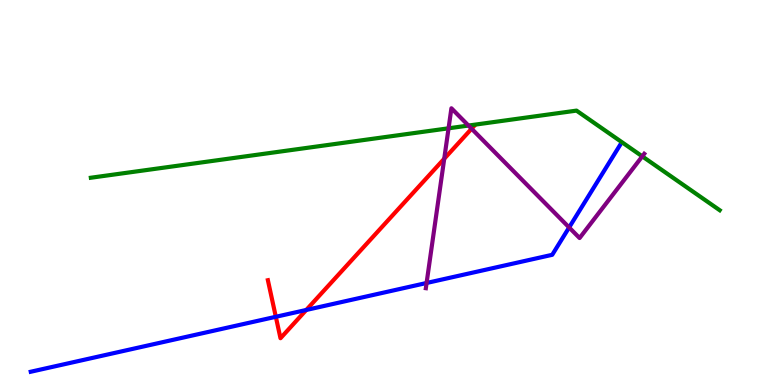[{'lines': ['blue', 'red'], 'intersections': [{'x': 3.56, 'y': 1.77}, {'x': 3.95, 'y': 1.95}]}, {'lines': ['green', 'red'], 'intersections': []}, {'lines': ['purple', 'red'], 'intersections': [{'x': 5.73, 'y': 5.88}, {'x': 6.09, 'y': 6.66}]}, {'lines': ['blue', 'green'], 'intersections': []}, {'lines': ['blue', 'purple'], 'intersections': [{'x': 5.5, 'y': 2.65}, {'x': 7.34, 'y': 4.09}]}, {'lines': ['green', 'purple'], 'intersections': [{'x': 5.79, 'y': 6.67}, {'x': 6.04, 'y': 6.74}, {'x': 8.29, 'y': 5.94}]}]